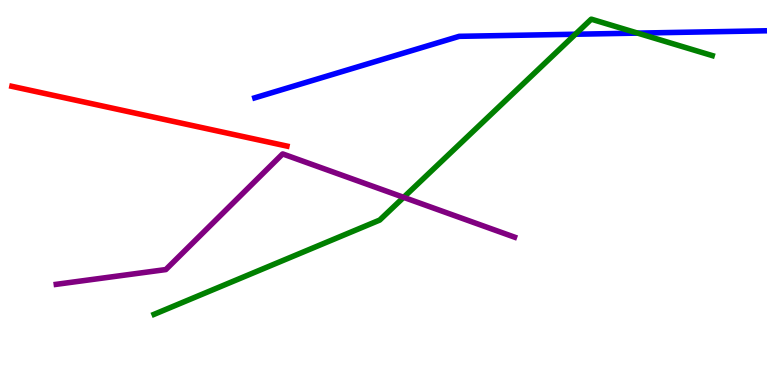[{'lines': ['blue', 'red'], 'intersections': []}, {'lines': ['green', 'red'], 'intersections': []}, {'lines': ['purple', 'red'], 'intersections': []}, {'lines': ['blue', 'green'], 'intersections': [{'x': 7.42, 'y': 9.11}, {'x': 8.23, 'y': 9.14}]}, {'lines': ['blue', 'purple'], 'intersections': []}, {'lines': ['green', 'purple'], 'intersections': [{'x': 5.21, 'y': 4.87}]}]